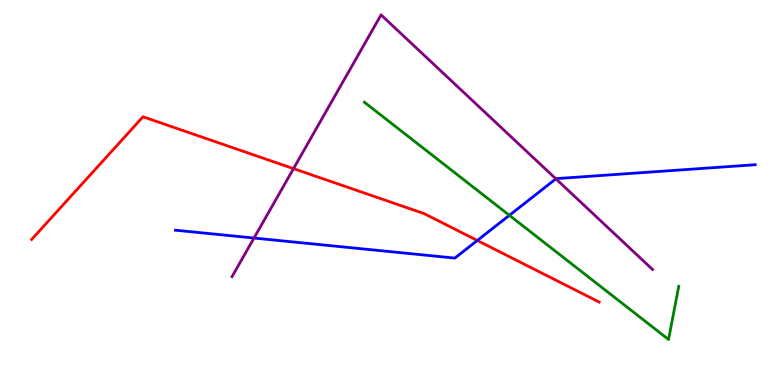[{'lines': ['blue', 'red'], 'intersections': [{'x': 6.16, 'y': 3.75}]}, {'lines': ['green', 'red'], 'intersections': []}, {'lines': ['purple', 'red'], 'intersections': [{'x': 3.79, 'y': 5.62}]}, {'lines': ['blue', 'green'], 'intersections': [{'x': 6.57, 'y': 4.41}]}, {'lines': ['blue', 'purple'], 'intersections': [{'x': 3.28, 'y': 3.82}, {'x': 7.17, 'y': 5.35}]}, {'lines': ['green', 'purple'], 'intersections': []}]